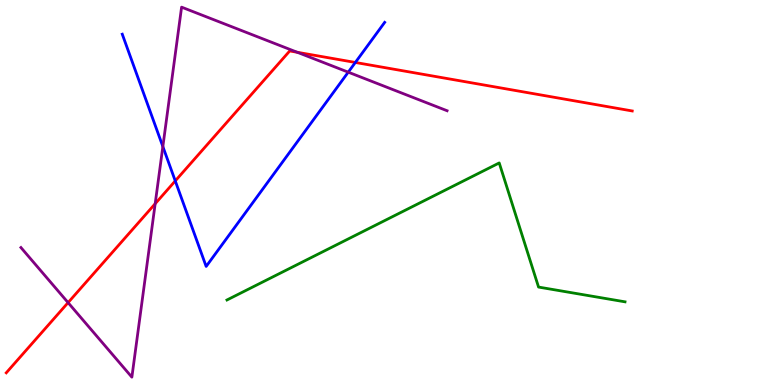[{'lines': ['blue', 'red'], 'intersections': [{'x': 2.26, 'y': 5.3}, {'x': 4.59, 'y': 8.38}]}, {'lines': ['green', 'red'], 'intersections': []}, {'lines': ['purple', 'red'], 'intersections': [{'x': 0.878, 'y': 2.14}, {'x': 2.0, 'y': 4.71}, {'x': 3.84, 'y': 8.64}]}, {'lines': ['blue', 'green'], 'intersections': []}, {'lines': ['blue', 'purple'], 'intersections': [{'x': 2.1, 'y': 6.19}, {'x': 4.49, 'y': 8.13}]}, {'lines': ['green', 'purple'], 'intersections': []}]